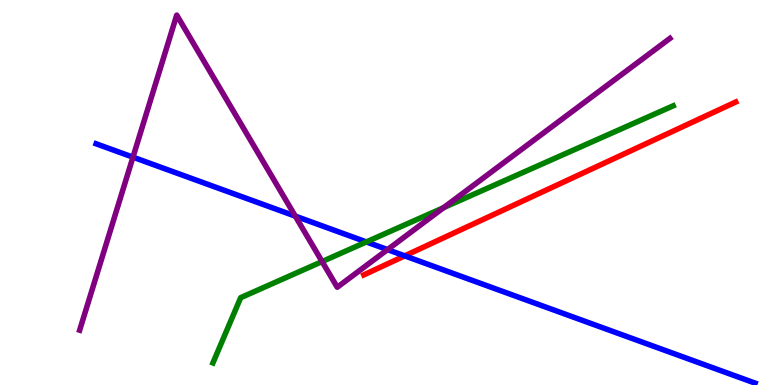[{'lines': ['blue', 'red'], 'intersections': [{'x': 5.22, 'y': 3.35}]}, {'lines': ['green', 'red'], 'intersections': []}, {'lines': ['purple', 'red'], 'intersections': []}, {'lines': ['blue', 'green'], 'intersections': [{'x': 4.73, 'y': 3.72}]}, {'lines': ['blue', 'purple'], 'intersections': [{'x': 1.72, 'y': 5.92}, {'x': 3.81, 'y': 4.39}, {'x': 5.0, 'y': 3.52}]}, {'lines': ['green', 'purple'], 'intersections': [{'x': 4.16, 'y': 3.21}, {'x': 5.72, 'y': 4.61}]}]